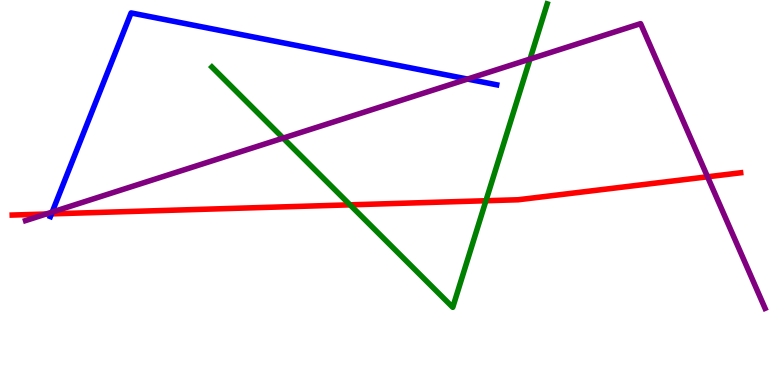[{'lines': ['blue', 'red'], 'intersections': [{'x': 0.664, 'y': 4.44}]}, {'lines': ['green', 'red'], 'intersections': [{'x': 4.52, 'y': 4.68}, {'x': 6.27, 'y': 4.79}]}, {'lines': ['purple', 'red'], 'intersections': [{'x': 0.594, 'y': 4.44}, {'x': 9.13, 'y': 5.41}]}, {'lines': ['blue', 'green'], 'intersections': []}, {'lines': ['blue', 'purple'], 'intersections': [{'x': 0.673, 'y': 4.49}, {'x': 6.03, 'y': 7.95}]}, {'lines': ['green', 'purple'], 'intersections': [{'x': 3.65, 'y': 6.41}, {'x': 6.84, 'y': 8.47}]}]